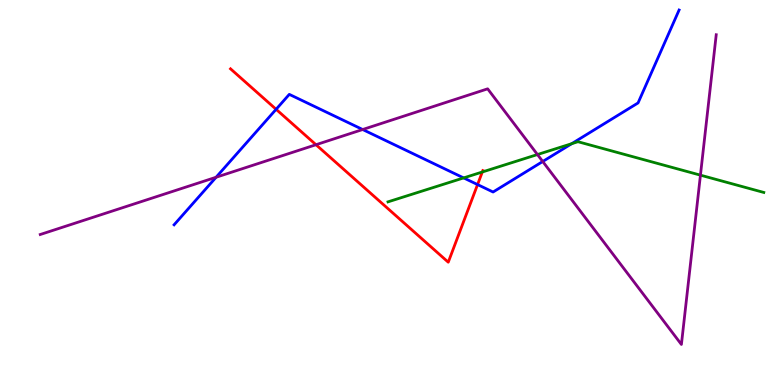[{'lines': ['blue', 'red'], 'intersections': [{'x': 3.56, 'y': 7.16}, {'x': 6.16, 'y': 5.21}]}, {'lines': ['green', 'red'], 'intersections': [{'x': 6.22, 'y': 5.53}]}, {'lines': ['purple', 'red'], 'intersections': [{'x': 4.08, 'y': 6.24}]}, {'lines': ['blue', 'green'], 'intersections': [{'x': 5.98, 'y': 5.38}, {'x': 7.38, 'y': 6.27}]}, {'lines': ['blue', 'purple'], 'intersections': [{'x': 2.79, 'y': 5.4}, {'x': 4.68, 'y': 6.64}, {'x': 7.0, 'y': 5.81}]}, {'lines': ['green', 'purple'], 'intersections': [{'x': 6.93, 'y': 5.99}, {'x': 9.04, 'y': 5.45}]}]